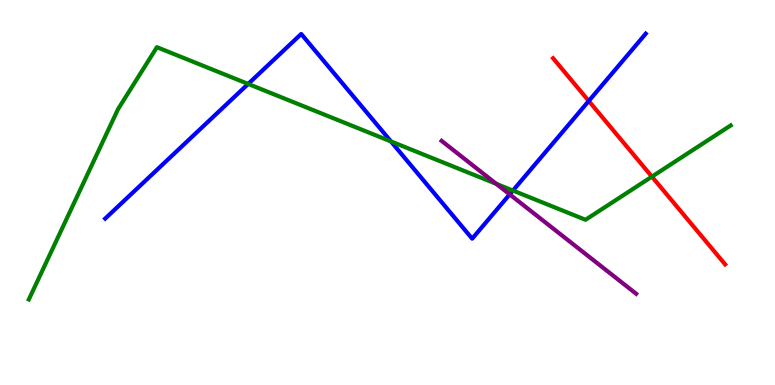[{'lines': ['blue', 'red'], 'intersections': [{'x': 7.6, 'y': 7.38}]}, {'lines': ['green', 'red'], 'intersections': [{'x': 8.41, 'y': 5.41}]}, {'lines': ['purple', 'red'], 'intersections': []}, {'lines': ['blue', 'green'], 'intersections': [{'x': 3.2, 'y': 7.82}, {'x': 5.04, 'y': 6.33}, {'x': 6.62, 'y': 5.05}]}, {'lines': ['blue', 'purple'], 'intersections': [{'x': 6.58, 'y': 4.95}]}, {'lines': ['green', 'purple'], 'intersections': [{'x': 6.4, 'y': 5.22}]}]